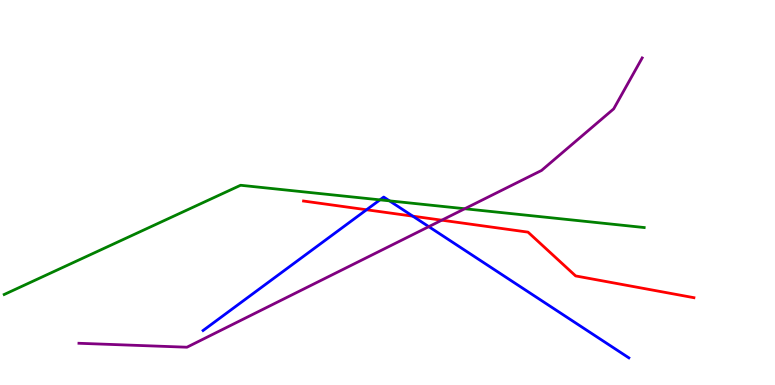[{'lines': ['blue', 'red'], 'intersections': [{'x': 4.73, 'y': 4.55}, {'x': 5.33, 'y': 4.39}]}, {'lines': ['green', 'red'], 'intersections': []}, {'lines': ['purple', 'red'], 'intersections': [{'x': 5.7, 'y': 4.28}]}, {'lines': ['blue', 'green'], 'intersections': [{'x': 4.9, 'y': 4.81}, {'x': 5.03, 'y': 4.78}]}, {'lines': ['blue', 'purple'], 'intersections': [{'x': 5.53, 'y': 4.11}]}, {'lines': ['green', 'purple'], 'intersections': [{'x': 6.0, 'y': 4.58}]}]